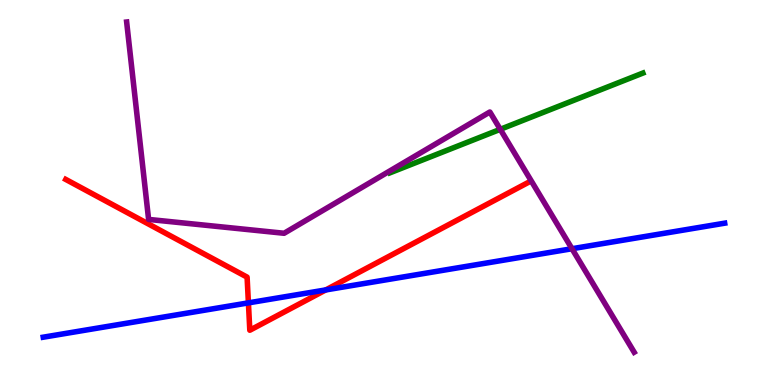[{'lines': ['blue', 'red'], 'intersections': [{'x': 3.21, 'y': 2.13}, {'x': 4.2, 'y': 2.47}]}, {'lines': ['green', 'red'], 'intersections': []}, {'lines': ['purple', 'red'], 'intersections': []}, {'lines': ['blue', 'green'], 'intersections': []}, {'lines': ['blue', 'purple'], 'intersections': [{'x': 7.38, 'y': 3.54}]}, {'lines': ['green', 'purple'], 'intersections': [{'x': 6.46, 'y': 6.64}]}]